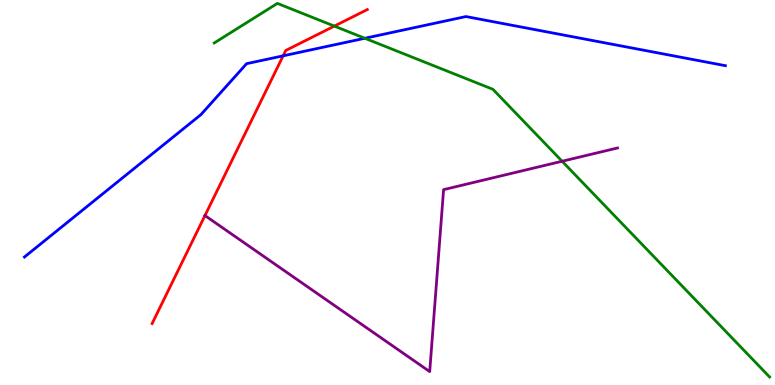[{'lines': ['blue', 'red'], 'intersections': [{'x': 3.65, 'y': 8.55}]}, {'lines': ['green', 'red'], 'intersections': [{'x': 4.31, 'y': 9.32}]}, {'lines': ['purple', 'red'], 'intersections': [{'x': 2.64, 'y': 4.4}]}, {'lines': ['blue', 'green'], 'intersections': [{'x': 4.71, 'y': 9.01}]}, {'lines': ['blue', 'purple'], 'intersections': []}, {'lines': ['green', 'purple'], 'intersections': [{'x': 7.25, 'y': 5.81}]}]